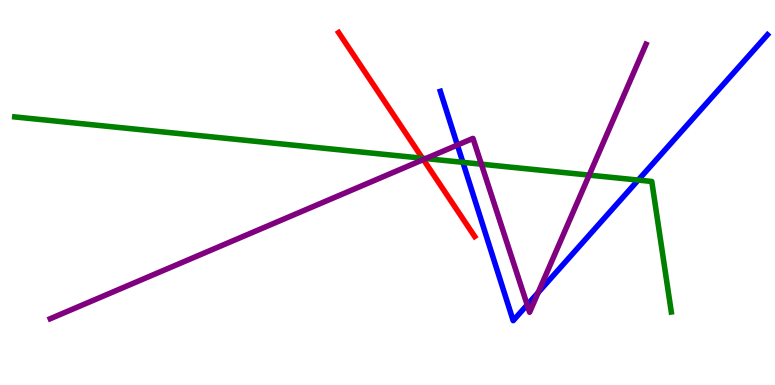[{'lines': ['blue', 'red'], 'intersections': []}, {'lines': ['green', 'red'], 'intersections': [{'x': 5.45, 'y': 5.89}]}, {'lines': ['purple', 'red'], 'intersections': [{'x': 5.46, 'y': 5.86}]}, {'lines': ['blue', 'green'], 'intersections': [{'x': 5.97, 'y': 5.78}, {'x': 8.23, 'y': 5.32}]}, {'lines': ['blue', 'purple'], 'intersections': [{'x': 5.9, 'y': 6.23}, {'x': 6.8, 'y': 2.08}, {'x': 6.94, 'y': 2.4}]}, {'lines': ['green', 'purple'], 'intersections': [{'x': 5.49, 'y': 5.88}, {'x': 6.21, 'y': 5.74}, {'x': 7.6, 'y': 5.45}]}]